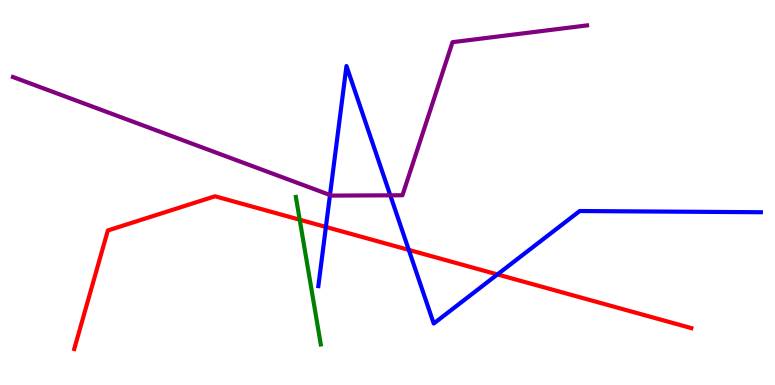[{'lines': ['blue', 'red'], 'intersections': [{'x': 4.21, 'y': 4.1}, {'x': 5.27, 'y': 3.51}, {'x': 6.42, 'y': 2.87}]}, {'lines': ['green', 'red'], 'intersections': [{'x': 3.87, 'y': 4.29}]}, {'lines': ['purple', 'red'], 'intersections': []}, {'lines': ['blue', 'green'], 'intersections': []}, {'lines': ['blue', 'purple'], 'intersections': [{'x': 4.26, 'y': 4.94}, {'x': 5.04, 'y': 4.93}]}, {'lines': ['green', 'purple'], 'intersections': []}]